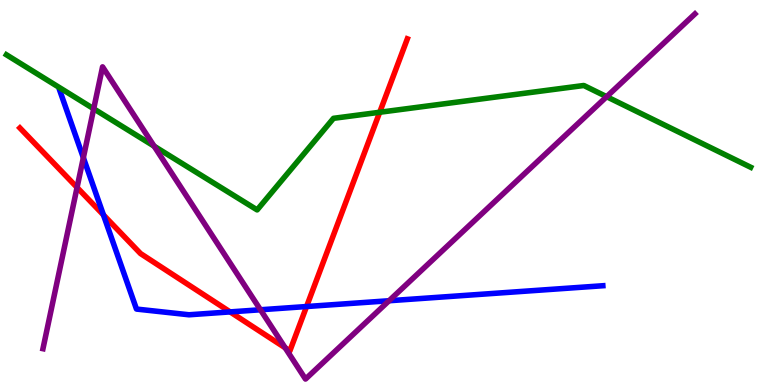[{'lines': ['blue', 'red'], 'intersections': [{'x': 1.33, 'y': 4.42}, {'x': 2.97, 'y': 1.9}, {'x': 3.96, 'y': 2.04}]}, {'lines': ['green', 'red'], 'intersections': [{'x': 4.9, 'y': 7.08}]}, {'lines': ['purple', 'red'], 'intersections': [{'x': 0.994, 'y': 5.13}, {'x': 3.68, 'y': 0.967}]}, {'lines': ['blue', 'green'], 'intersections': []}, {'lines': ['blue', 'purple'], 'intersections': [{'x': 1.08, 'y': 5.9}, {'x': 3.36, 'y': 1.95}, {'x': 5.02, 'y': 2.19}]}, {'lines': ['green', 'purple'], 'intersections': [{'x': 1.21, 'y': 7.17}, {'x': 1.99, 'y': 6.2}, {'x': 7.83, 'y': 7.49}]}]